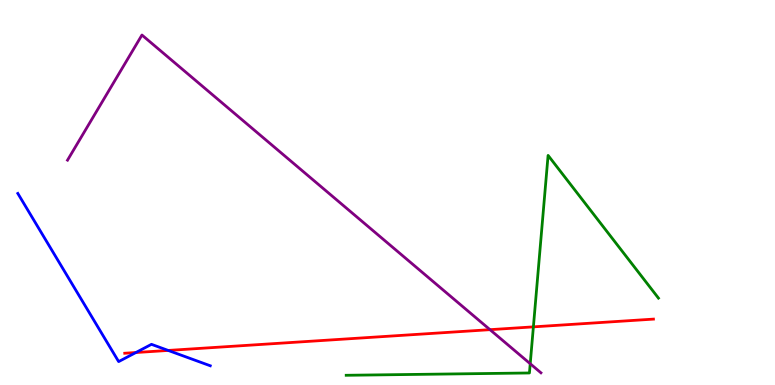[{'lines': ['blue', 'red'], 'intersections': [{'x': 1.75, 'y': 0.844}, {'x': 2.17, 'y': 0.898}]}, {'lines': ['green', 'red'], 'intersections': [{'x': 6.88, 'y': 1.51}]}, {'lines': ['purple', 'red'], 'intersections': [{'x': 6.32, 'y': 1.44}]}, {'lines': ['blue', 'green'], 'intersections': []}, {'lines': ['blue', 'purple'], 'intersections': []}, {'lines': ['green', 'purple'], 'intersections': [{'x': 6.84, 'y': 0.552}]}]